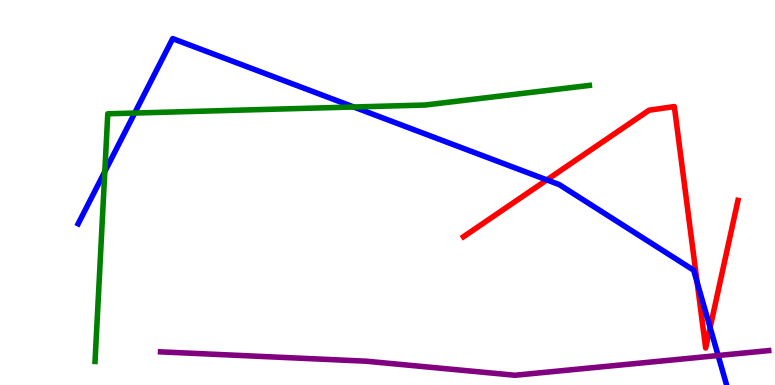[{'lines': ['blue', 'red'], 'intersections': [{'x': 7.06, 'y': 5.33}, {'x': 9.0, 'y': 2.67}, {'x': 9.16, 'y': 1.49}]}, {'lines': ['green', 'red'], 'intersections': []}, {'lines': ['purple', 'red'], 'intersections': []}, {'lines': ['blue', 'green'], 'intersections': [{'x': 1.35, 'y': 5.54}, {'x': 1.74, 'y': 7.06}, {'x': 4.56, 'y': 7.22}]}, {'lines': ['blue', 'purple'], 'intersections': [{'x': 9.27, 'y': 0.766}]}, {'lines': ['green', 'purple'], 'intersections': []}]